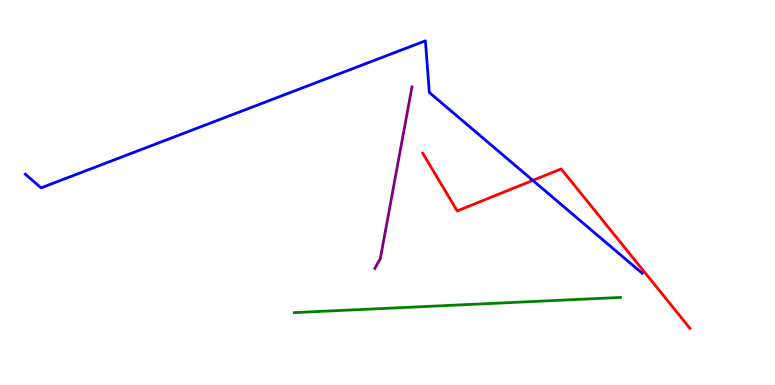[{'lines': ['blue', 'red'], 'intersections': [{'x': 6.88, 'y': 5.31}]}, {'lines': ['green', 'red'], 'intersections': []}, {'lines': ['purple', 'red'], 'intersections': []}, {'lines': ['blue', 'green'], 'intersections': []}, {'lines': ['blue', 'purple'], 'intersections': []}, {'lines': ['green', 'purple'], 'intersections': []}]